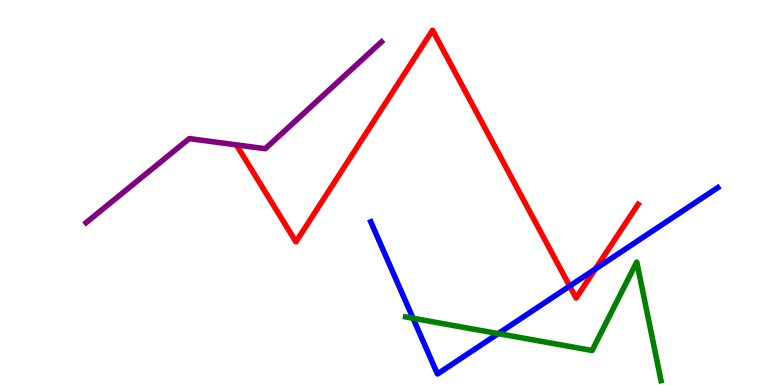[{'lines': ['blue', 'red'], 'intersections': [{'x': 7.35, 'y': 2.57}, {'x': 7.68, 'y': 3.01}]}, {'lines': ['green', 'red'], 'intersections': []}, {'lines': ['purple', 'red'], 'intersections': []}, {'lines': ['blue', 'green'], 'intersections': [{'x': 5.33, 'y': 1.73}, {'x': 6.43, 'y': 1.34}]}, {'lines': ['blue', 'purple'], 'intersections': []}, {'lines': ['green', 'purple'], 'intersections': []}]